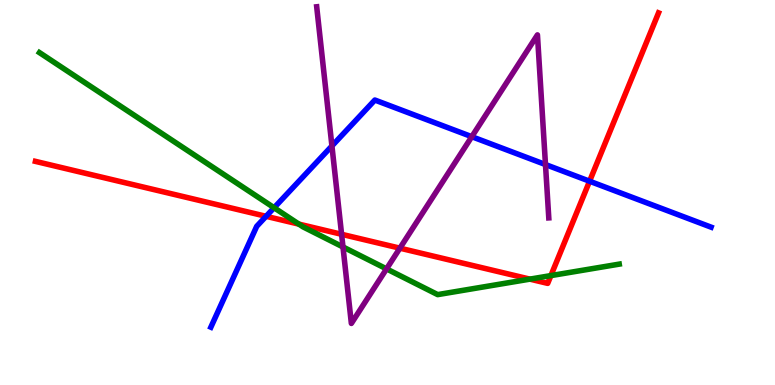[{'lines': ['blue', 'red'], 'intersections': [{'x': 3.43, 'y': 4.38}, {'x': 7.61, 'y': 5.29}]}, {'lines': ['green', 'red'], 'intersections': [{'x': 3.86, 'y': 4.18}, {'x': 6.84, 'y': 2.75}, {'x': 7.11, 'y': 2.84}]}, {'lines': ['purple', 'red'], 'intersections': [{'x': 4.41, 'y': 3.91}, {'x': 5.16, 'y': 3.55}]}, {'lines': ['blue', 'green'], 'intersections': [{'x': 3.54, 'y': 4.6}]}, {'lines': ['blue', 'purple'], 'intersections': [{'x': 4.28, 'y': 6.21}, {'x': 6.09, 'y': 6.45}, {'x': 7.04, 'y': 5.73}]}, {'lines': ['green', 'purple'], 'intersections': [{'x': 4.43, 'y': 3.59}, {'x': 4.99, 'y': 3.02}]}]